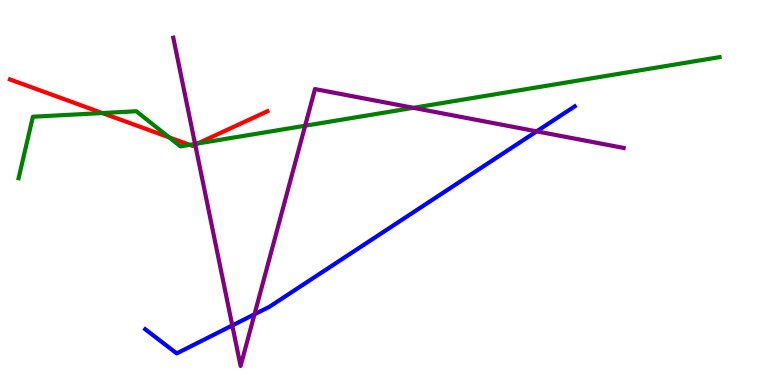[{'lines': ['blue', 'red'], 'intersections': []}, {'lines': ['green', 'red'], 'intersections': [{'x': 1.32, 'y': 7.06}, {'x': 2.18, 'y': 6.43}, {'x': 2.45, 'y': 6.24}, {'x': 2.55, 'y': 6.27}]}, {'lines': ['purple', 'red'], 'intersections': [{'x': 2.52, 'y': 6.24}]}, {'lines': ['blue', 'green'], 'intersections': []}, {'lines': ['blue', 'purple'], 'intersections': [{'x': 3.0, 'y': 1.55}, {'x': 3.28, 'y': 1.84}, {'x': 6.92, 'y': 6.59}]}, {'lines': ['green', 'purple'], 'intersections': [{'x': 2.52, 'y': 6.26}, {'x': 3.94, 'y': 6.73}, {'x': 5.33, 'y': 7.2}]}]